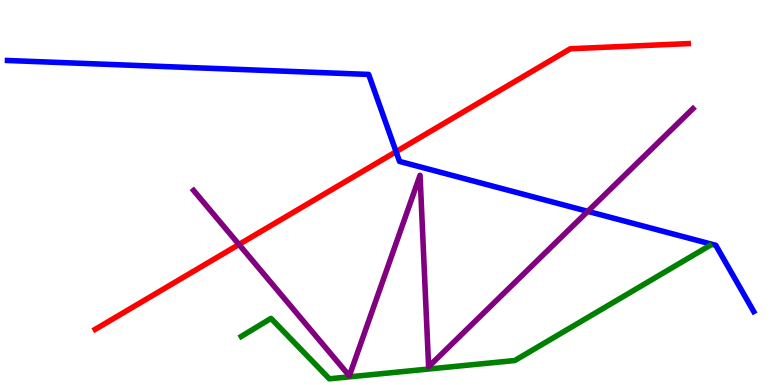[{'lines': ['blue', 'red'], 'intersections': [{'x': 5.11, 'y': 6.06}]}, {'lines': ['green', 'red'], 'intersections': []}, {'lines': ['purple', 'red'], 'intersections': [{'x': 3.08, 'y': 3.65}]}, {'lines': ['blue', 'green'], 'intersections': []}, {'lines': ['blue', 'purple'], 'intersections': [{'x': 7.58, 'y': 4.51}]}, {'lines': ['green', 'purple'], 'intersections': []}]